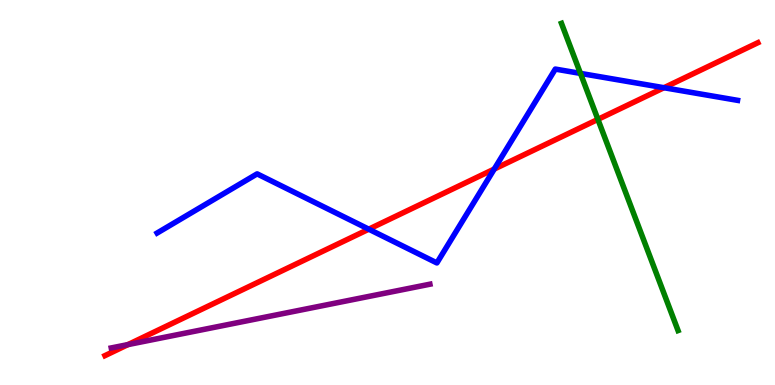[{'lines': ['blue', 'red'], 'intersections': [{'x': 4.76, 'y': 4.05}, {'x': 6.38, 'y': 5.61}, {'x': 8.57, 'y': 7.72}]}, {'lines': ['green', 'red'], 'intersections': [{'x': 7.71, 'y': 6.9}]}, {'lines': ['purple', 'red'], 'intersections': [{'x': 1.65, 'y': 1.05}]}, {'lines': ['blue', 'green'], 'intersections': [{'x': 7.49, 'y': 8.09}]}, {'lines': ['blue', 'purple'], 'intersections': []}, {'lines': ['green', 'purple'], 'intersections': []}]